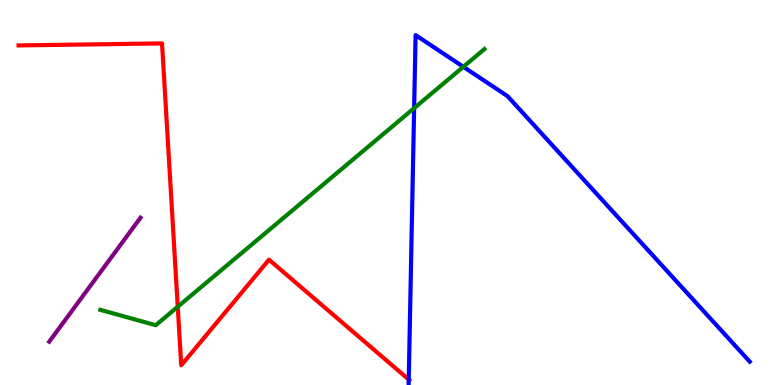[{'lines': ['blue', 'red'], 'intersections': [{'x': 5.27, 'y': 0.142}]}, {'lines': ['green', 'red'], 'intersections': [{'x': 2.29, 'y': 2.03}]}, {'lines': ['purple', 'red'], 'intersections': []}, {'lines': ['blue', 'green'], 'intersections': [{'x': 5.34, 'y': 7.19}, {'x': 5.98, 'y': 8.26}]}, {'lines': ['blue', 'purple'], 'intersections': []}, {'lines': ['green', 'purple'], 'intersections': []}]